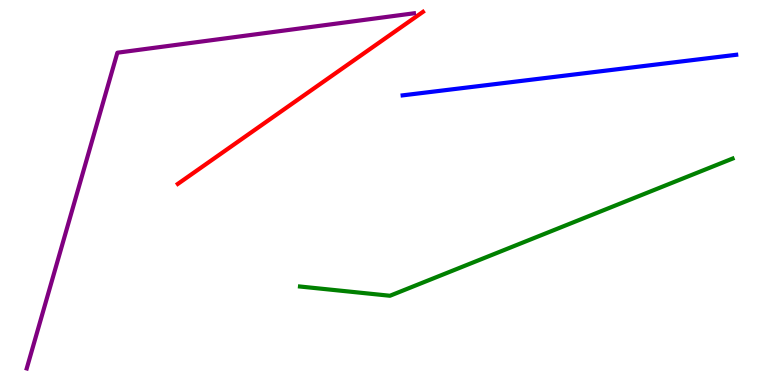[{'lines': ['blue', 'red'], 'intersections': []}, {'lines': ['green', 'red'], 'intersections': []}, {'lines': ['purple', 'red'], 'intersections': []}, {'lines': ['blue', 'green'], 'intersections': []}, {'lines': ['blue', 'purple'], 'intersections': []}, {'lines': ['green', 'purple'], 'intersections': []}]